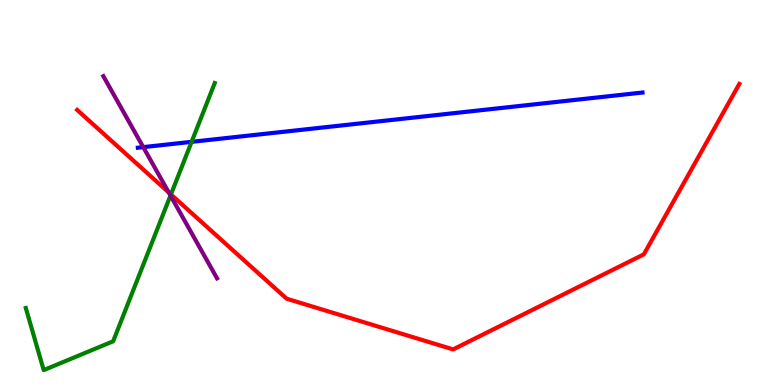[{'lines': ['blue', 'red'], 'intersections': []}, {'lines': ['green', 'red'], 'intersections': [{'x': 2.21, 'y': 4.95}]}, {'lines': ['purple', 'red'], 'intersections': [{'x': 2.18, 'y': 5.0}]}, {'lines': ['blue', 'green'], 'intersections': [{'x': 2.47, 'y': 6.32}]}, {'lines': ['blue', 'purple'], 'intersections': [{'x': 1.85, 'y': 6.18}]}, {'lines': ['green', 'purple'], 'intersections': [{'x': 2.2, 'y': 4.92}]}]